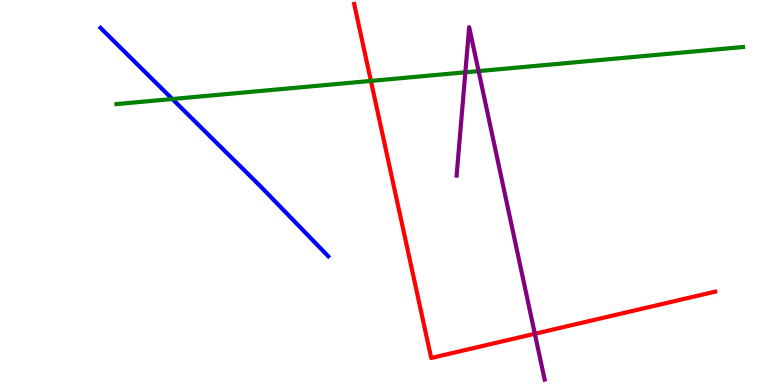[{'lines': ['blue', 'red'], 'intersections': []}, {'lines': ['green', 'red'], 'intersections': [{'x': 4.79, 'y': 7.9}]}, {'lines': ['purple', 'red'], 'intersections': [{'x': 6.9, 'y': 1.33}]}, {'lines': ['blue', 'green'], 'intersections': [{'x': 2.22, 'y': 7.43}]}, {'lines': ['blue', 'purple'], 'intersections': []}, {'lines': ['green', 'purple'], 'intersections': [{'x': 6.0, 'y': 8.12}, {'x': 6.18, 'y': 8.15}]}]